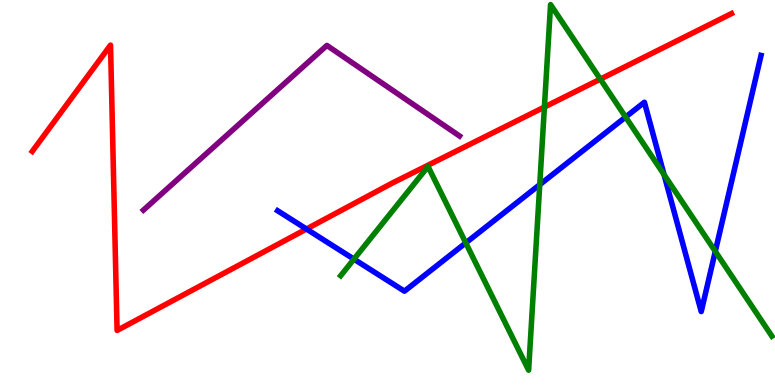[{'lines': ['blue', 'red'], 'intersections': [{'x': 3.95, 'y': 4.05}]}, {'lines': ['green', 'red'], 'intersections': [{'x': 7.02, 'y': 7.22}, {'x': 7.75, 'y': 7.94}]}, {'lines': ['purple', 'red'], 'intersections': []}, {'lines': ['blue', 'green'], 'intersections': [{'x': 4.57, 'y': 3.27}, {'x': 6.01, 'y': 3.69}, {'x': 6.96, 'y': 5.2}, {'x': 8.07, 'y': 6.96}, {'x': 8.57, 'y': 5.46}, {'x': 9.23, 'y': 3.47}]}, {'lines': ['blue', 'purple'], 'intersections': []}, {'lines': ['green', 'purple'], 'intersections': []}]